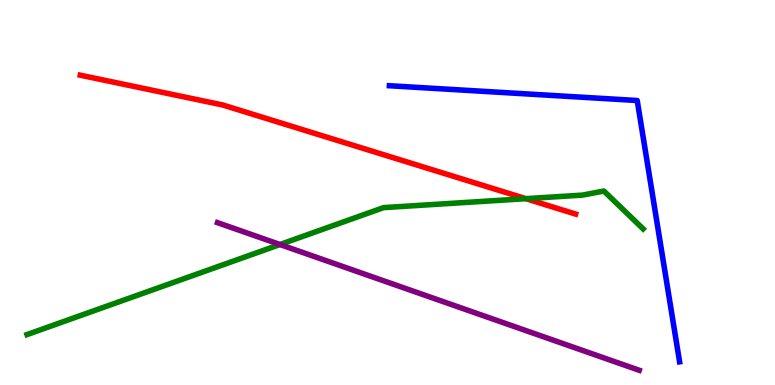[{'lines': ['blue', 'red'], 'intersections': []}, {'lines': ['green', 'red'], 'intersections': [{'x': 6.78, 'y': 4.84}]}, {'lines': ['purple', 'red'], 'intersections': []}, {'lines': ['blue', 'green'], 'intersections': []}, {'lines': ['blue', 'purple'], 'intersections': []}, {'lines': ['green', 'purple'], 'intersections': [{'x': 3.61, 'y': 3.65}]}]